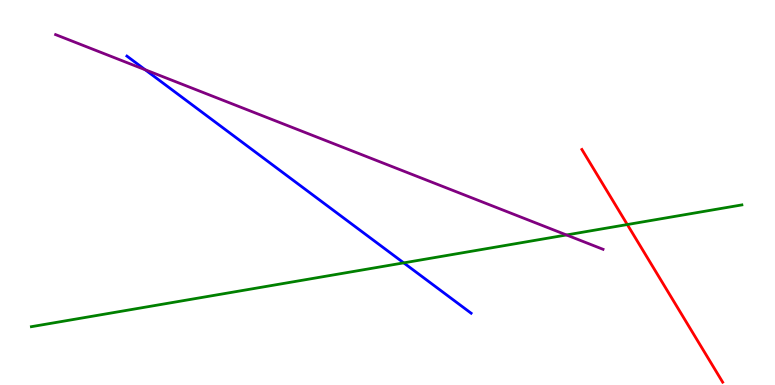[{'lines': ['blue', 'red'], 'intersections': []}, {'lines': ['green', 'red'], 'intersections': [{'x': 8.09, 'y': 4.17}]}, {'lines': ['purple', 'red'], 'intersections': []}, {'lines': ['blue', 'green'], 'intersections': [{'x': 5.21, 'y': 3.17}]}, {'lines': ['blue', 'purple'], 'intersections': [{'x': 1.87, 'y': 8.19}]}, {'lines': ['green', 'purple'], 'intersections': [{'x': 7.31, 'y': 3.9}]}]